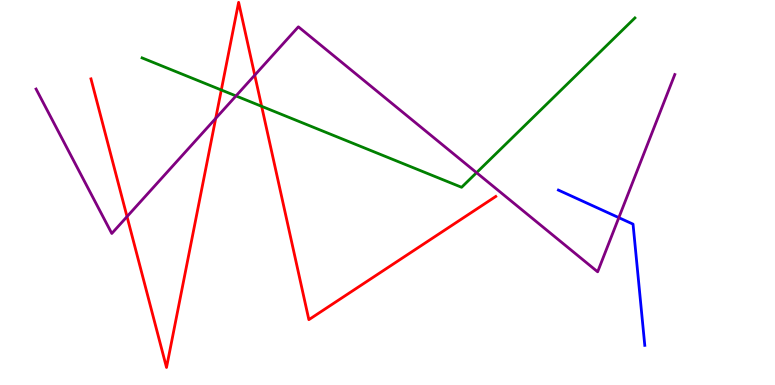[{'lines': ['blue', 'red'], 'intersections': []}, {'lines': ['green', 'red'], 'intersections': [{'x': 2.86, 'y': 7.66}, {'x': 3.38, 'y': 7.24}]}, {'lines': ['purple', 'red'], 'intersections': [{'x': 1.64, 'y': 4.37}, {'x': 2.78, 'y': 6.93}, {'x': 3.29, 'y': 8.05}]}, {'lines': ['blue', 'green'], 'intersections': []}, {'lines': ['blue', 'purple'], 'intersections': [{'x': 7.98, 'y': 4.35}]}, {'lines': ['green', 'purple'], 'intersections': [{'x': 3.04, 'y': 7.51}, {'x': 6.15, 'y': 5.51}]}]